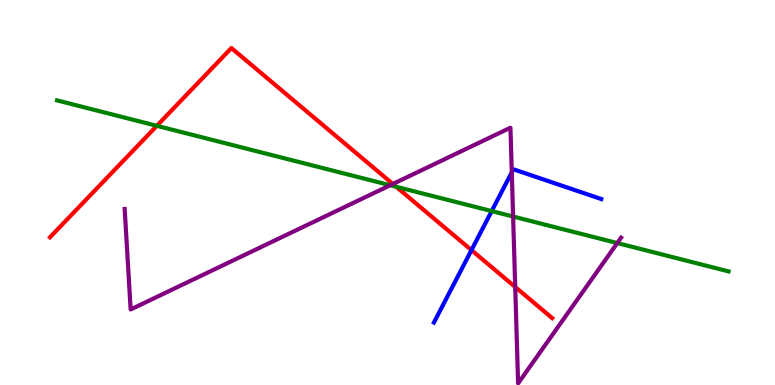[{'lines': ['blue', 'red'], 'intersections': [{'x': 6.08, 'y': 3.5}]}, {'lines': ['green', 'red'], 'intersections': [{'x': 2.02, 'y': 6.73}, {'x': 5.11, 'y': 5.15}]}, {'lines': ['purple', 'red'], 'intersections': [{'x': 5.07, 'y': 5.22}, {'x': 6.65, 'y': 2.55}]}, {'lines': ['blue', 'green'], 'intersections': [{'x': 6.34, 'y': 4.52}]}, {'lines': ['blue', 'purple'], 'intersections': [{'x': 6.6, 'y': 5.52}]}, {'lines': ['green', 'purple'], 'intersections': [{'x': 5.04, 'y': 5.19}, {'x': 6.62, 'y': 4.38}, {'x': 7.96, 'y': 3.69}]}]